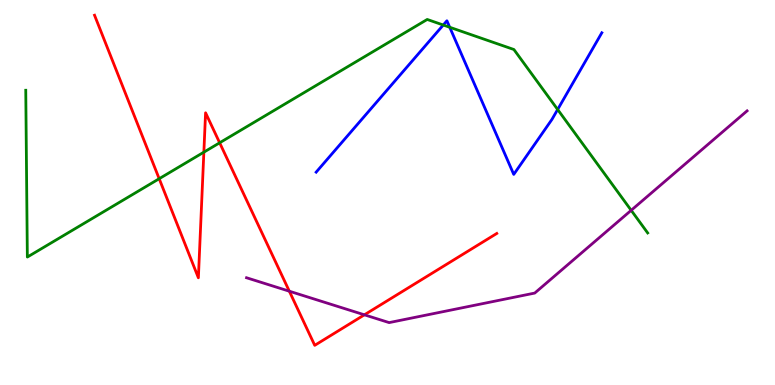[{'lines': ['blue', 'red'], 'intersections': []}, {'lines': ['green', 'red'], 'intersections': [{'x': 2.05, 'y': 5.36}, {'x': 2.63, 'y': 6.05}, {'x': 2.83, 'y': 6.29}]}, {'lines': ['purple', 'red'], 'intersections': [{'x': 3.73, 'y': 2.44}, {'x': 4.7, 'y': 1.82}]}, {'lines': ['blue', 'green'], 'intersections': [{'x': 5.72, 'y': 9.35}, {'x': 5.8, 'y': 9.29}, {'x': 7.2, 'y': 7.16}]}, {'lines': ['blue', 'purple'], 'intersections': []}, {'lines': ['green', 'purple'], 'intersections': [{'x': 8.14, 'y': 4.54}]}]